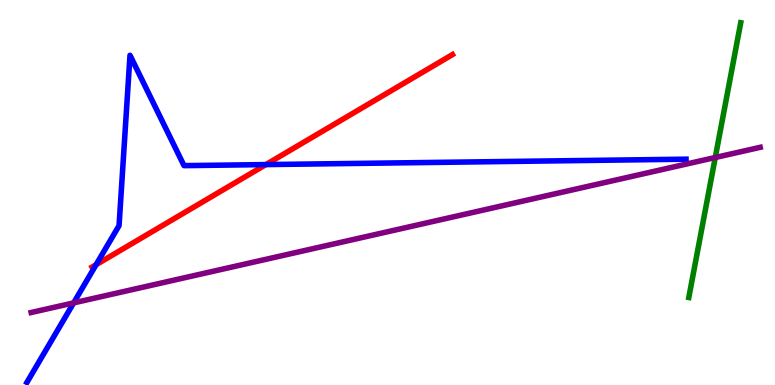[{'lines': ['blue', 'red'], 'intersections': [{'x': 1.24, 'y': 3.12}, {'x': 3.43, 'y': 5.73}]}, {'lines': ['green', 'red'], 'intersections': []}, {'lines': ['purple', 'red'], 'intersections': []}, {'lines': ['blue', 'green'], 'intersections': []}, {'lines': ['blue', 'purple'], 'intersections': [{'x': 0.95, 'y': 2.13}]}, {'lines': ['green', 'purple'], 'intersections': [{'x': 9.23, 'y': 5.91}]}]